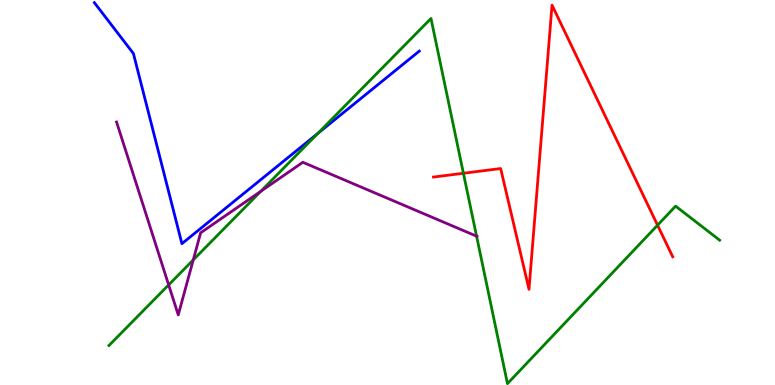[{'lines': ['blue', 'red'], 'intersections': []}, {'lines': ['green', 'red'], 'intersections': [{'x': 5.98, 'y': 5.5}, {'x': 8.48, 'y': 4.15}]}, {'lines': ['purple', 'red'], 'intersections': []}, {'lines': ['blue', 'green'], 'intersections': [{'x': 4.1, 'y': 6.53}]}, {'lines': ['blue', 'purple'], 'intersections': []}, {'lines': ['green', 'purple'], 'intersections': [{'x': 2.18, 'y': 2.6}, {'x': 2.49, 'y': 3.25}, {'x': 3.37, 'y': 5.03}, {'x': 6.15, 'y': 3.87}]}]